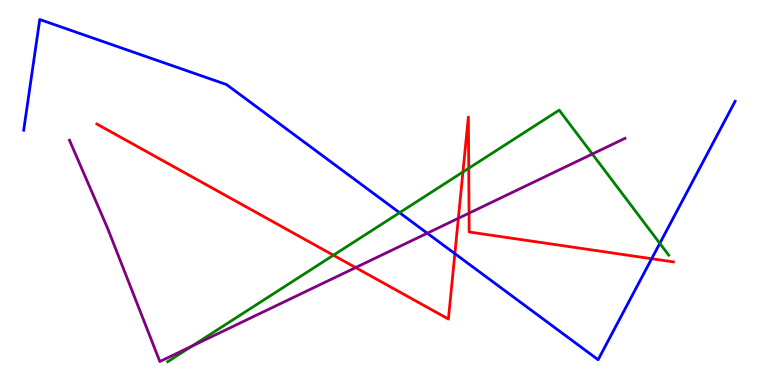[{'lines': ['blue', 'red'], 'intersections': [{'x': 5.87, 'y': 3.41}, {'x': 8.41, 'y': 3.28}]}, {'lines': ['green', 'red'], 'intersections': [{'x': 4.3, 'y': 3.37}, {'x': 5.97, 'y': 5.53}, {'x': 6.05, 'y': 5.63}]}, {'lines': ['purple', 'red'], 'intersections': [{'x': 4.59, 'y': 3.05}, {'x': 5.91, 'y': 4.33}, {'x': 6.05, 'y': 4.46}]}, {'lines': ['blue', 'green'], 'intersections': [{'x': 5.16, 'y': 4.48}, {'x': 8.51, 'y': 3.68}]}, {'lines': ['blue', 'purple'], 'intersections': [{'x': 5.51, 'y': 3.94}]}, {'lines': ['green', 'purple'], 'intersections': [{'x': 2.48, 'y': 1.01}, {'x': 7.64, 'y': 6.0}]}]